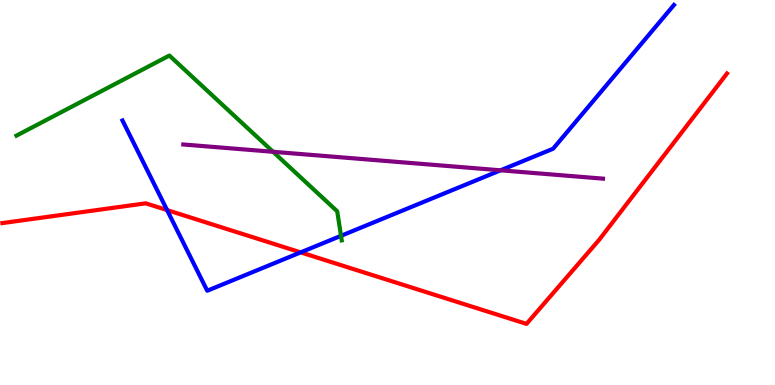[{'lines': ['blue', 'red'], 'intersections': [{'x': 2.16, 'y': 4.54}, {'x': 3.88, 'y': 3.44}]}, {'lines': ['green', 'red'], 'intersections': []}, {'lines': ['purple', 'red'], 'intersections': []}, {'lines': ['blue', 'green'], 'intersections': [{'x': 4.4, 'y': 3.88}]}, {'lines': ['blue', 'purple'], 'intersections': [{'x': 6.46, 'y': 5.58}]}, {'lines': ['green', 'purple'], 'intersections': [{'x': 3.52, 'y': 6.06}]}]